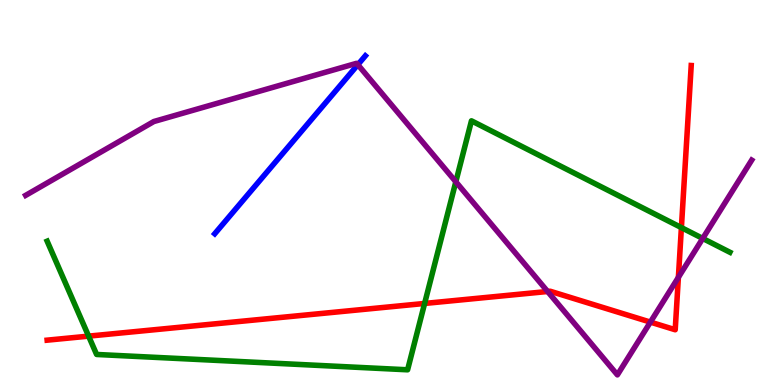[{'lines': ['blue', 'red'], 'intersections': []}, {'lines': ['green', 'red'], 'intersections': [{'x': 1.14, 'y': 1.27}, {'x': 5.48, 'y': 2.12}, {'x': 8.79, 'y': 4.09}]}, {'lines': ['purple', 'red'], 'intersections': [{'x': 7.07, 'y': 2.43}, {'x': 8.39, 'y': 1.63}, {'x': 8.75, 'y': 2.8}]}, {'lines': ['blue', 'green'], 'intersections': []}, {'lines': ['blue', 'purple'], 'intersections': [{'x': 4.62, 'y': 8.32}]}, {'lines': ['green', 'purple'], 'intersections': [{'x': 5.88, 'y': 5.28}, {'x': 9.07, 'y': 3.81}]}]